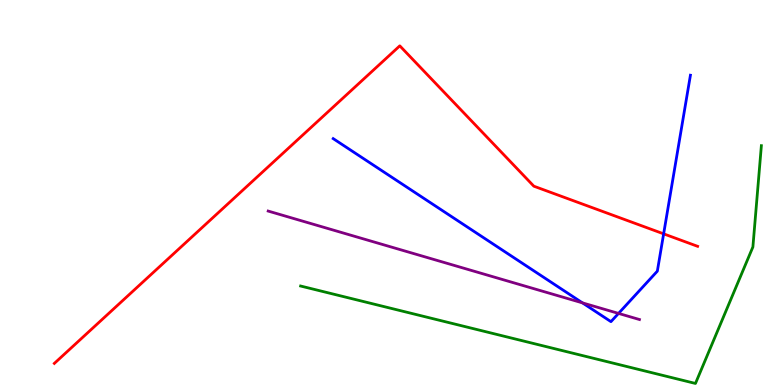[{'lines': ['blue', 'red'], 'intersections': [{'x': 8.56, 'y': 3.93}]}, {'lines': ['green', 'red'], 'intersections': []}, {'lines': ['purple', 'red'], 'intersections': []}, {'lines': ['blue', 'green'], 'intersections': []}, {'lines': ['blue', 'purple'], 'intersections': [{'x': 7.52, 'y': 2.13}, {'x': 7.98, 'y': 1.86}]}, {'lines': ['green', 'purple'], 'intersections': []}]